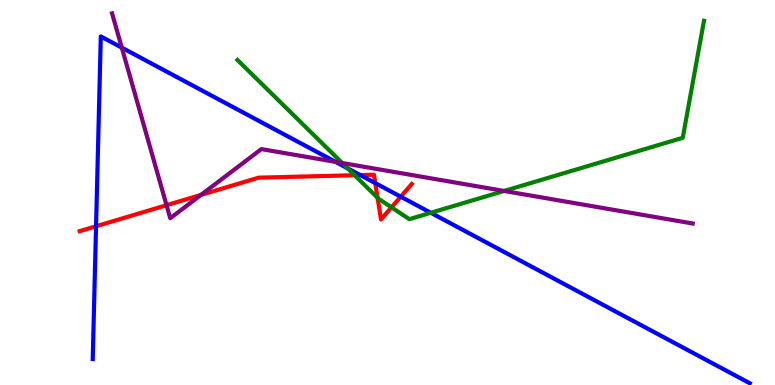[{'lines': ['blue', 'red'], 'intersections': [{'x': 1.24, 'y': 4.12}, {'x': 4.65, 'y': 5.45}, {'x': 4.84, 'y': 5.24}, {'x': 5.17, 'y': 4.89}]}, {'lines': ['green', 'red'], 'intersections': [{'x': 4.58, 'y': 5.45}, {'x': 4.87, 'y': 4.86}, {'x': 5.05, 'y': 4.61}]}, {'lines': ['purple', 'red'], 'intersections': [{'x': 2.15, 'y': 4.67}, {'x': 2.59, 'y': 4.94}]}, {'lines': ['blue', 'green'], 'intersections': [{'x': 4.49, 'y': 5.63}, {'x': 5.56, 'y': 4.47}]}, {'lines': ['blue', 'purple'], 'intersections': [{'x': 1.57, 'y': 8.76}, {'x': 4.33, 'y': 5.8}]}, {'lines': ['green', 'purple'], 'intersections': [{'x': 4.42, 'y': 5.77}, {'x': 6.5, 'y': 5.04}]}]